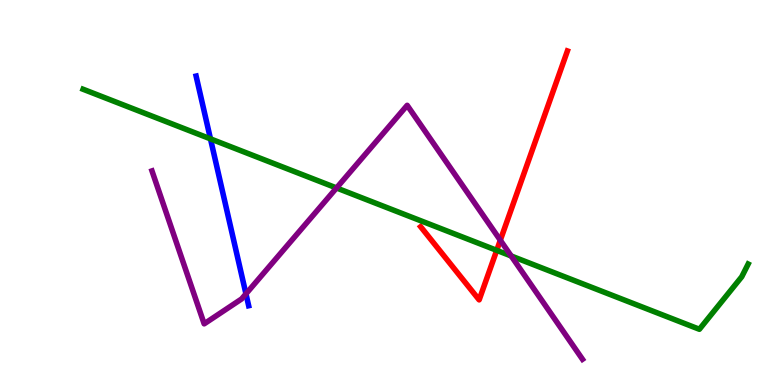[{'lines': ['blue', 'red'], 'intersections': []}, {'lines': ['green', 'red'], 'intersections': [{'x': 6.41, 'y': 3.5}]}, {'lines': ['purple', 'red'], 'intersections': [{'x': 6.46, 'y': 3.76}]}, {'lines': ['blue', 'green'], 'intersections': [{'x': 2.72, 'y': 6.39}]}, {'lines': ['blue', 'purple'], 'intersections': [{'x': 3.17, 'y': 2.37}]}, {'lines': ['green', 'purple'], 'intersections': [{'x': 4.34, 'y': 5.12}, {'x': 6.6, 'y': 3.35}]}]